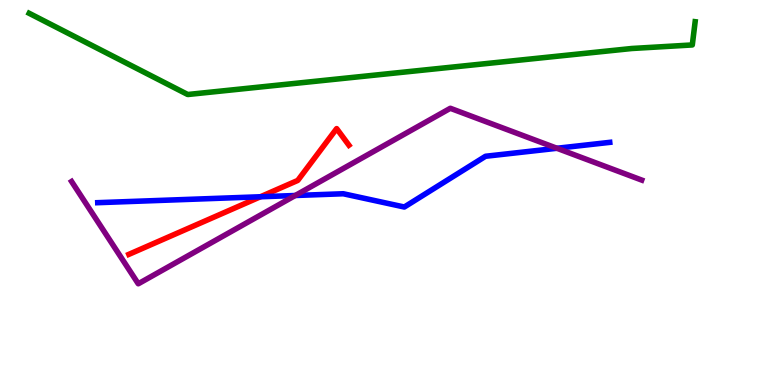[{'lines': ['blue', 'red'], 'intersections': [{'x': 3.36, 'y': 4.89}]}, {'lines': ['green', 'red'], 'intersections': []}, {'lines': ['purple', 'red'], 'intersections': []}, {'lines': ['blue', 'green'], 'intersections': []}, {'lines': ['blue', 'purple'], 'intersections': [{'x': 3.81, 'y': 4.92}, {'x': 7.19, 'y': 6.15}]}, {'lines': ['green', 'purple'], 'intersections': []}]